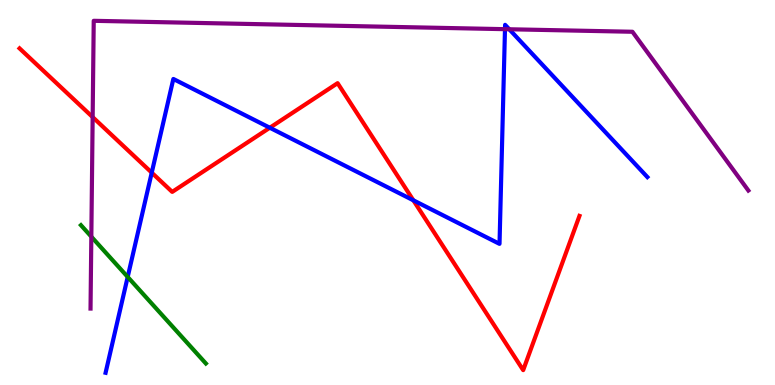[{'lines': ['blue', 'red'], 'intersections': [{'x': 1.96, 'y': 5.52}, {'x': 3.48, 'y': 6.68}, {'x': 5.33, 'y': 4.8}]}, {'lines': ['green', 'red'], 'intersections': []}, {'lines': ['purple', 'red'], 'intersections': [{'x': 1.2, 'y': 6.96}]}, {'lines': ['blue', 'green'], 'intersections': [{'x': 1.65, 'y': 2.81}]}, {'lines': ['blue', 'purple'], 'intersections': [{'x': 6.52, 'y': 9.24}, {'x': 6.57, 'y': 9.24}]}, {'lines': ['green', 'purple'], 'intersections': [{'x': 1.18, 'y': 3.85}]}]